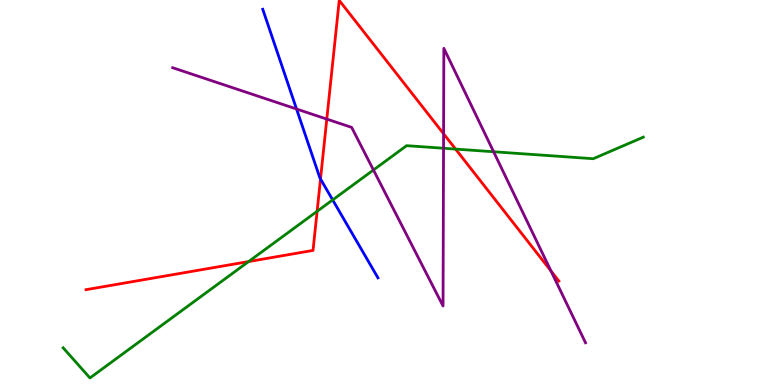[{'lines': ['blue', 'red'], 'intersections': [{'x': 4.14, 'y': 5.35}]}, {'lines': ['green', 'red'], 'intersections': [{'x': 3.21, 'y': 3.21}, {'x': 4.09, 'y': 4.51}, {'x': 5.88, 'y': 6.13}]}, {'lines': ['purple', 'red'], 'intersections': [{'x': 4.22, 'y': 6.91}, {'x': 5.72, 'y': 6.53}, {'x': 7.11, 'y': 2.96}]}, {'lines': ['blue', 'green'], 'intersections': [{'x': 4.29, 'y': 4.81}]}, {'lines': ['blue', 'purple'], 'intersections': [{'x': 3.83, 'y': 7.17}]}, {'lines': ['green', 'purple'], 'intersections': [{'x': 4.82, 'y': 5.58}, {'x': 5.72, 'y': 6.15}, {'x': 6.37, 'y': 6.06}]}]